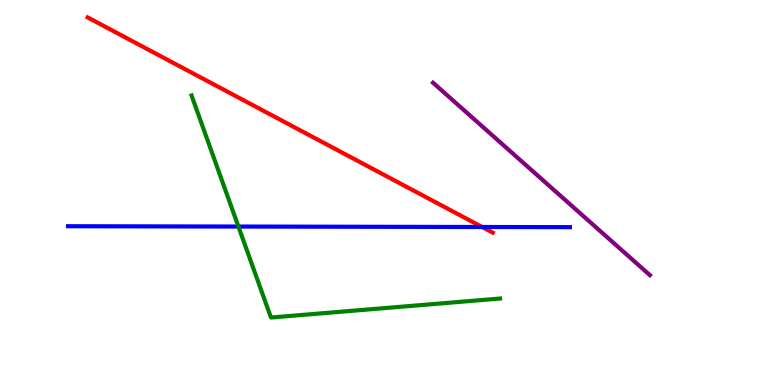[{'lines': ['blue', 'red'], 'intersections': [{'x': 6.22, 'y': 4.1}]}, {'lines': ['green', 'red'], 'intersections': []}, {'lines': ['purple', 'red'], 'intersections': []}, {'lines': ['blue', 'green'], 'intersections': [{'x': 3.08, 'y': 4.12}]}, {'lines': ['blue', 'purple'], 'intersections': []}, {'lines': ['green', 'purple'], 'intersections': []}]